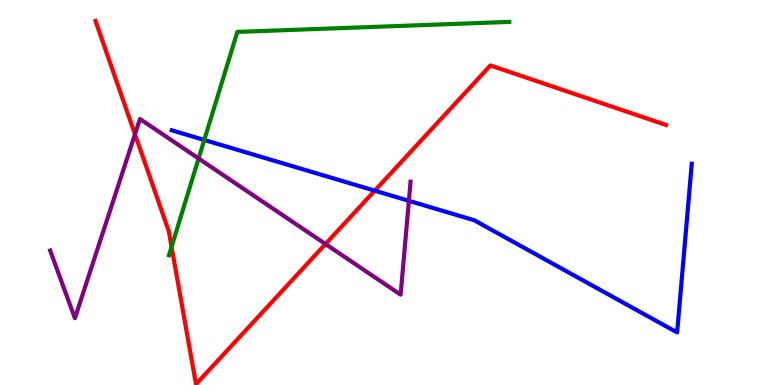[{'lines': ['blue', 'red'], 'intersections': [{'x': 4.84, 'y': 5.05}]}, {'lines': ['green', 'red'], 'intersections': [{'x': 2.21, 'y': 3.59}]}, {'lines': ['purple', 'red'], 'intersections': [{'x': 1.74, 'y': 6.51}, {'x': 4.2, 'y': 3.66}]}, {'lines': ['blue', 'green'], 'intersections': [{'x': 2.64, 'y': 6.36}]}, {'lines': ['blue', 'purple'], 'intersections': [{'x': 5.28, 'y': 4.78}]}, {'lines': ['green', 'purple'], 'intersections': [{'x': 2.56, 'y': 5.88}]}]